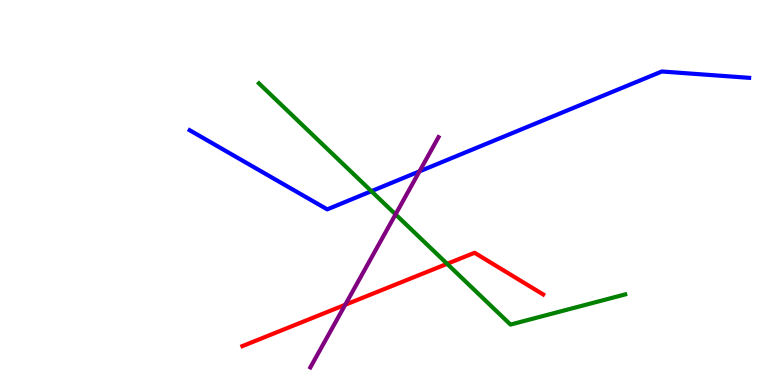[{'lines': ['blue', 'red'], 'intersections': []}, {'lines': ['green', 'red'], 'intersections': [{'x': 5.77, 'y': 3.15}]}, {'lines': ['purple', 'red'], 'intersections': [{'x': 4.45, 'y': 2.08}]}, {'lines': ['blue', 'green'], 'intersections': [{'x': 4.79, 'y': 5.03}]}, {'lines': ['blue', 'purple'], 'intersections': [{'x': 5.41, 'y': 5.55}]}, {'lines': ['green', 'purple'], 'intersections': [{'x': 5.1, 'y': 4.43}]}]